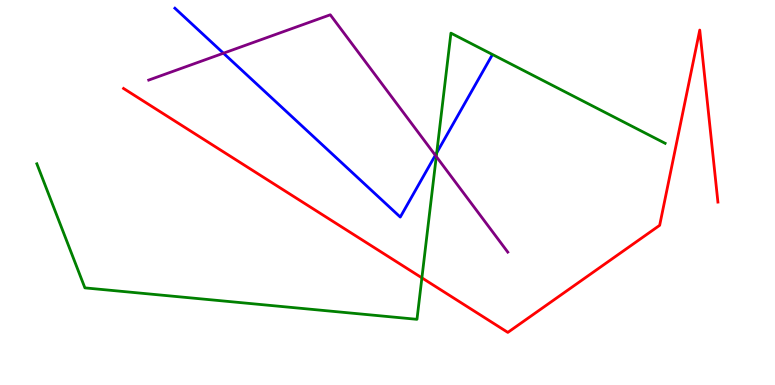[{'lines': ['blue', 'red'], 'intersections': []}, {'lines': ['green', 'red'], 'intersections': [{'x': 5.44, 'y': 2.78}]}, {'lines': ['purple', 'red'], 'intersections': []}, {'lines': ['blue', 'green'], 'intersections': [{'x': 5.64, 'y': 6.03}]}, {'lines': ['blue', 'purple'], 'intersections': [{'x': 2.88, 'y': 8.62}, {'x': 5.62, 'y': 5.97}]}, {'lines': ['green', 'purple'], 'intersections': [{'x': 5.63, 'y': 5.93}]}]